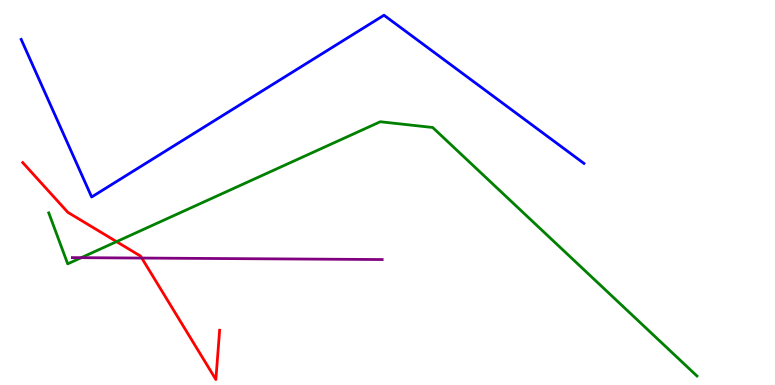[{'lines': ['blue', 'red'], 'intersections': []}, {'lines': ['green', 'red'], 'intersections': [{'x': 1.5, 'y': 3.72}]}, {'lines': ['purple', 'red'], 'intersections': [{'x': 1.83, 'y': 3.3}]}, {'lines': ['blue', 'green'], 'intersections': []}, {'lines': ['blue', 'purple'], 'intersections': []}, {'lines': ['green', 'purple'], 'intersections': [{'x': 1.05, 'y': 3.31}]}]